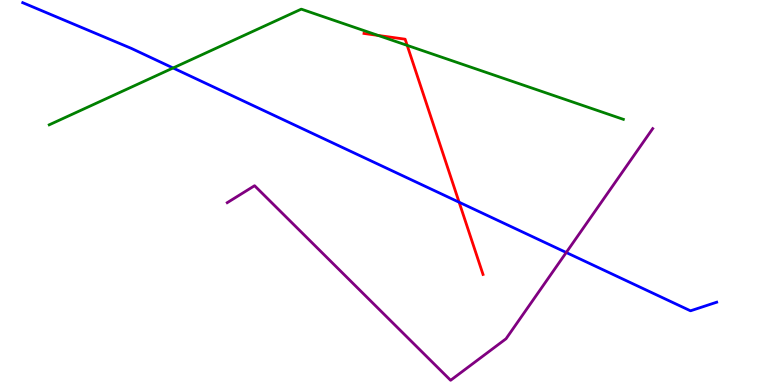[{'lines': ['blue', 'red'], 'intersections': [{'x': 5.92, 'y': 4.75}]}, {'lines': ['green', 'red'], 'intersections': [{'x': 4.88, 'y': 9.08}, {'x': 5.25, 'y': 8.82}]}, {'lines': ['purple', 'red'], 'intersections': []}, {'lines': ['blue', 'green'], 'intersections': [{'x': 2.23, 'y': 8.23}]}, {'lines': ['blue', 'purple'], 'intersections': [{'x': 7.31, 'y': 3.44}]}, {'lines': ['green', 'purple'], 'intersections': []}]